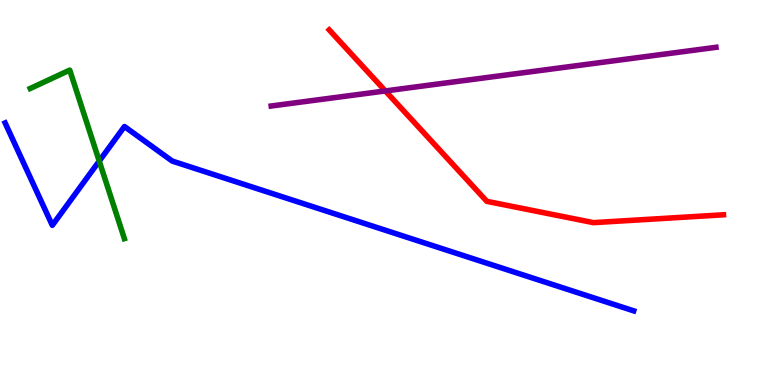[{'lines': ['blue', 'red'], 'intersections': []}, {'lines': ['green', 'red'], 'intersections': []}, {'lines': ['purple', 'red'], 'intersections': [{'x': 4.97, 'y': 7.64}]}, {'lines': ['blue', 'green'], 'intersections': [{'x': 1.28, 'y': 5.82}]}, {'lines': ['blue', 'purple'], 'intersections': []}, {'lines': ['green', 'purple'], 'intersections': []}]